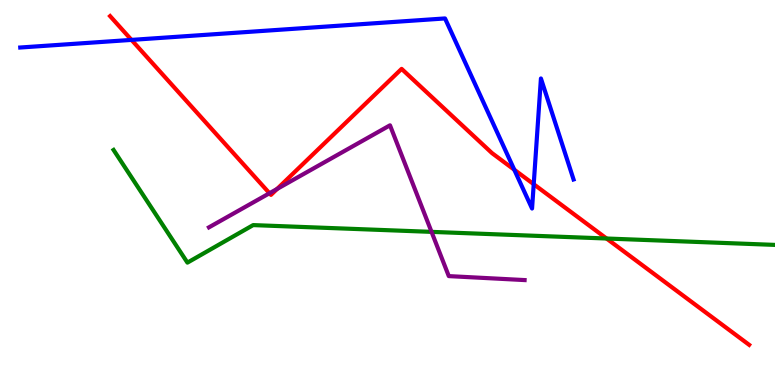[{'lines': ['blue', 'red'], 'intersections': [{'x': 1.7, 'y': 8.96}, {'x': 6.64, 'y': 5.59}, {'x': 6.89, 'y': 5.22}]}, {'lines': ['green', 'red'], 'intersections': [{'x': 7.83, 'y': 3.8}]}, {'lines': ['purple', 'red'], 'intersections': [{'x': 3.48, 'y': 4.98}, {'x': 3.58, 'y': 5.09}]}, {'lines': ['blue', 'green'], 'intersections': []}, {'lines': ['blue', 'purple'], 'intersections': []}, {'lines': ['green', 'purple'], 'intersections': [{'x': 5.57, 'y': 3.98}]}]